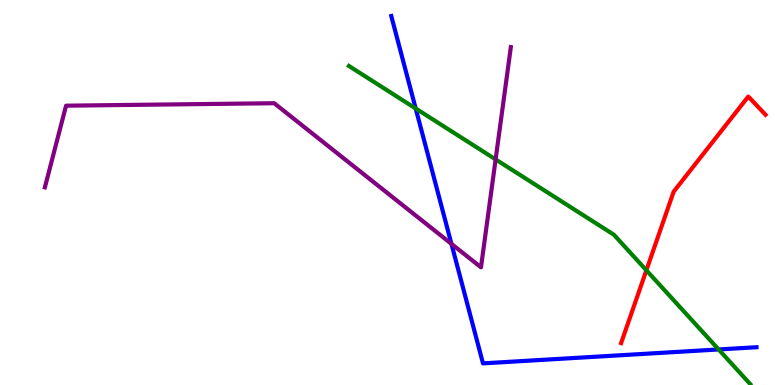[{'lines': ['blue', 'red'], 'intersections': []}, {'lines': ['green', 'red'], 'intersections': [{'x': 8.34, 'y': 2.98}]}, {'lines': ['purple', 'red'], 'intersections': []}, {'lines': ['blue', 'green'], 'intersections': [{'x': 5.36, 'y': 7.18}, {'x': 9.27, 'y': 0.923}]}, {'lines': ['blue', 'purple'], 'intersections': [{'x': 5.83, 'y': 3.67}]}, {'lines': ['green', 'purple'], 'intersections': [{'x': 6.4, 'y': 5.86}]}]